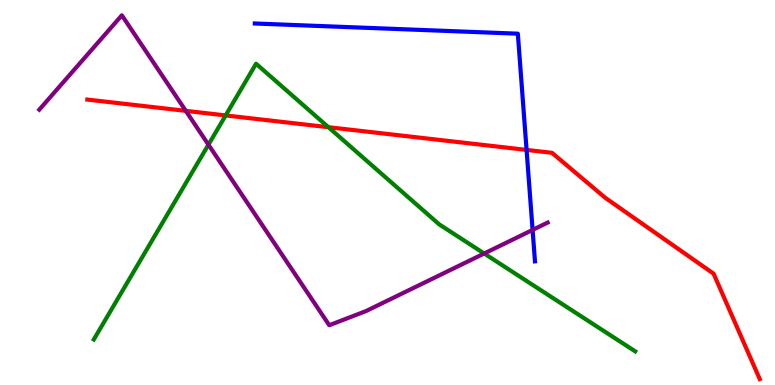[{'lines': ['blue', 'red'], 'intersections': [{'x': 6.79, 'y': 6.11}]}, {'lines': ['green', 'red'], 'intersections': [{'x': 2.91, 'y': 7.0}, {'x': 4.24, 'y': 6.7}]}, {'lines': ['purple', 'red'], 'intersections': [{'x': 2.4, 'y': 7.12}]}, {'lines': ['blue', 'green'], 'intersections': []}, {'lines': ['blue', 'purple'], 'intersections': [{'x': 6.87, 'y': 4.03}]}, {'lines': ['green', 'purple'], 'intersections': [{'x': 2.69, 'y': 6.24}, {'x': 6.25, 'y': 3.42}]}]